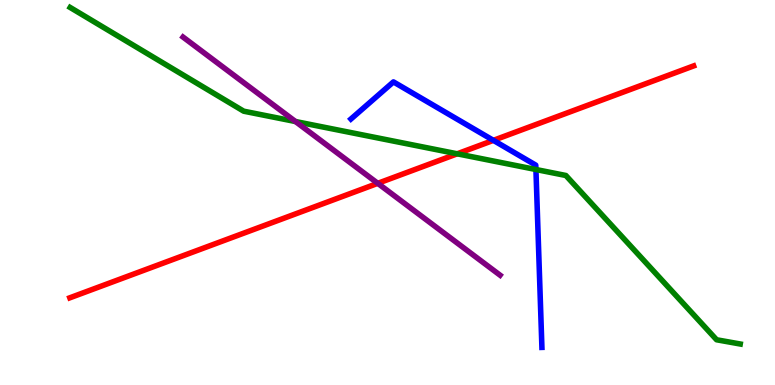[{'lines': ['blue', 'red'], 'intersections': [{'x': 6.37, 'y': 6.35}]}, {'lines': ['green', 'red'], 'intersections': [{'x': 5.9, 'y': 6.01}]}, {'lines': ['purple', 'red'], 'intersections': [{'x': 4.87, 'y': 5.24}]}, {'lines': ['blue', 'green'], 'intersections': [{'x': 6.92, 'y': 5.6}]}, {'lines': ['blue', 'purple'], 'intersections': []}, {'lines': ['green', 'purple'], 'intersections': [{'x': 3.81, 'y': 6.84}]}]